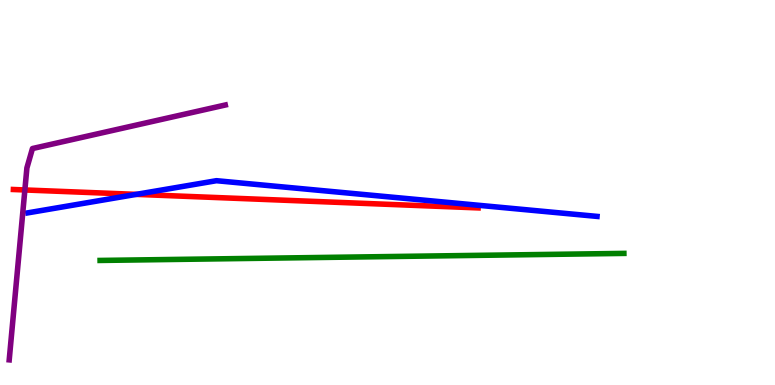[{'lines': ['blue', 'red'], 'intersections': [{'x': 1.76, 'y': 4.95}]}, {'lines': ['green', 'red'], 'intersections': []}, {'lines': ['purple', 'red'], 'intersections': [{'x': 0.321, 'y': 5.07}]}, {'lines': ['blue', 'green'], 'intersections': []}, {'lines': ['blue', 'purple'], 'intersections': []}, {'lines': ['green', 'purple'], 'intersections': []}]